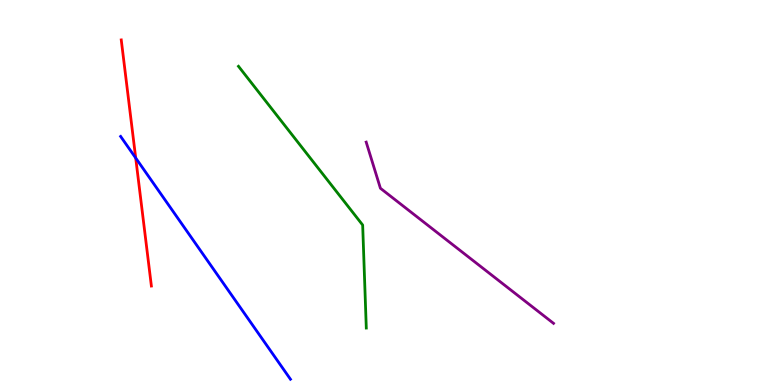[{'lines': ['blue', 'red'], 'intersections': [{'x': 1.75, 'y': 5.9}]}, {'lines': ['green', 'red'], 'intersections': []}, {'lines': ['purple', 'red'], 'intersections': []}, {'lines': ['blue', 'green'], 'intersections': []}, {'lines': ['blue', 'purple'], 'intersections': []}, {'lines': ['green', 'purple'], 'intersections': []}]